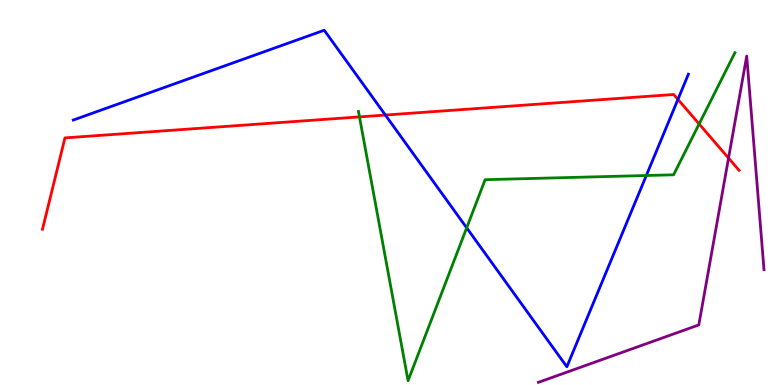[{'lines': ['blue', 'red'], 'intersections': [{'x': 4.97, 'y': 7.01}, {'x': 8.75, 'y': 7.42}]}, {'lines': ['green', 'red'], 'intersections': [{'x': 4.64, 'y': 6.96}, {'x': 9.02, 'y': 6.78}]}, {'lines': ['purple', 'red'], 'intersections': [{'x': 9.4, 'y': 5.89}]}, {'lines': ['blue', 'green'], 'intersections': [{'x': 6.02, 'y': 4.08}, {'x': 8.34, 'y': 5.44}]}, {'lines': ['blue', 'purple'], 'intersections': []}, {'lines': ['green', 'purple'], 'intersections': []}]